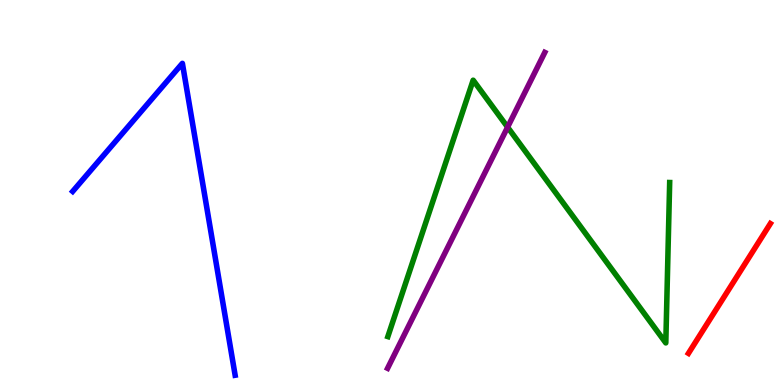[{'lines': ['blue', 'red'], 'intersections': []}, {'lines': ['green', 'red'], 'intersections': []}, {'lines': ['purple', 'red'], 'intersections': []}, {'lines': ['blue', 'green'], 'intersections': []}, {'lines': ['blue', 'purple'], 'intersections': []}, {'lines': ['green', 'purple'], 'intersections': [{'x': 6.55, 'y': 6.7}]}]